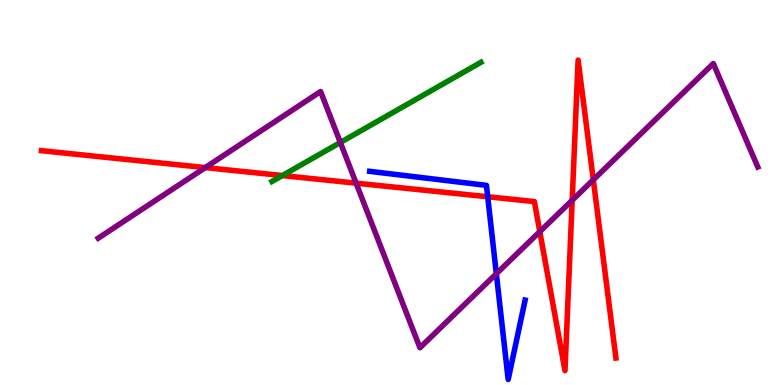[{'lines': ['blue', 'red'], 'intersections': [{'x': 6.29, 'y': 4.89}]}, {'lines': ['green', 'red'], 'intersections': [{'x': 3.64, 'y': 5.44}]}, {'lines': ['purple', 'red'], 'intersections': [{'x': 2.65, 'y': 5.65}, {'x': 4.6, 'y': 5.24}, {'x': 6.97, 'y': 3.98}, {'x': 7.38, 'y': 4.8}, {'x': 7.66, 'y': 5.33}]}, {'lines': ['blue', 'green'], 'intersections': []}, {'lines': ['blue', 'purple'], 'intersections': [{'x': 6.4, 'y': 2.89}]}, {'lines': ['green', 'purple'], 'intersections': [{'x': 4.39, 'y': 6.3}]}]